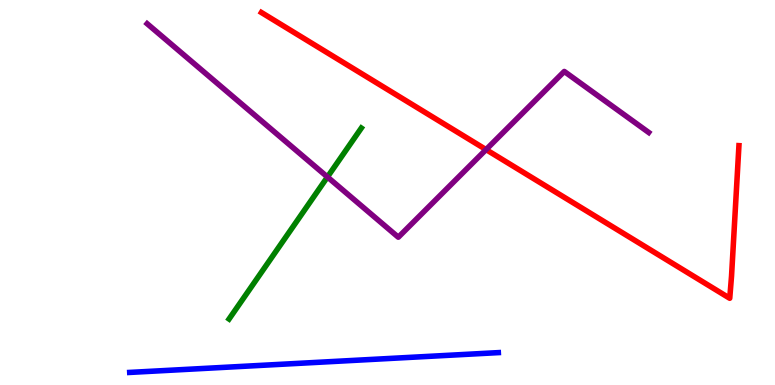[{'lines': ['blue', 'red'], 'intersections': []}, {'lines': ['green', 'red'], 'intersections': []}, {'lines': ['purple', 'red'], 'intersections': [{'x': 6.27, 'y': 6.11}]}, {'lines': ['blue', 'green'], 'intersections': []}, {'lines': ['blue', 'purple'], 'intersections': []}, {'lines': ['green', 'purple'], 'intersections': [{'x': 4.23, 'y': 5.4}]}]